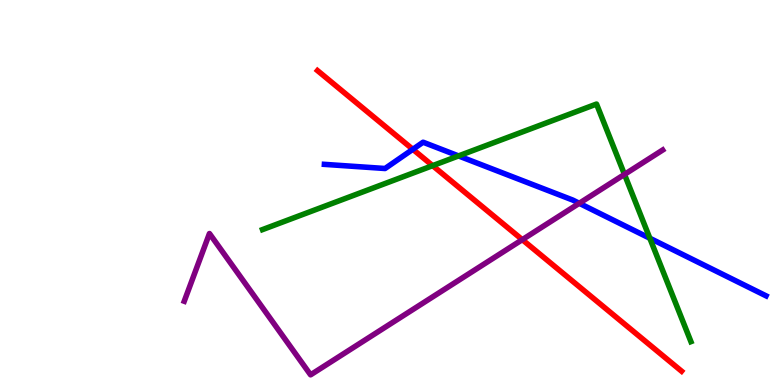[{'lines': ['blue', 'red'], 'intersections': [{'x': 5.33, 'y': 6.12}]}, {'lines': ['green', 'red'], 'intersections': [{'x': 5.58, 'y': 5.7}]}, {'lines': ['purple', 'red'], 'intersections': [{'x': 6.74, 'y': 3.77}]}, {'lines': ['blue', 'green'], 'intersections': [{'x': 5.92, 'y': 5.95}, {'x': 8.39, 'y': 3.81}]}, {'lines': ['blue', 'purple'], 'intersections': [{'x': 7.47, 'y': 4.72}]}, {'lines': ['green', 'purple'], 'intersections': [{'x': 8.06, 'y': 5.47}]}]